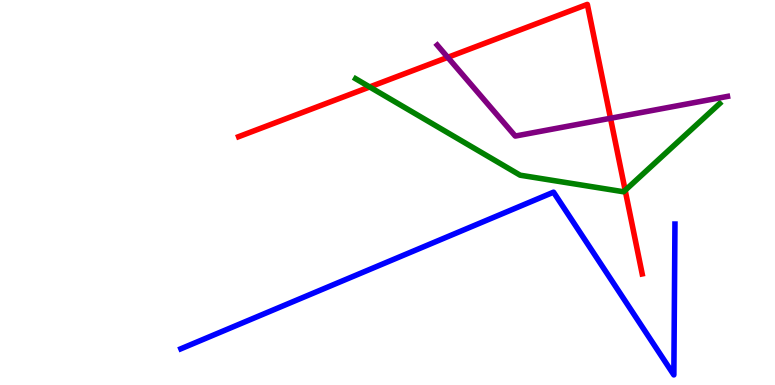[{'lines': ['blue', 'red'], 'intersections': []}, {'lines': ['green', 'red'], 'intersections': [{'x': 4.77, 'y': 7.74}, {'x': 8.07, 'y': 5.06}]}, {'lines': ['purple', 'red'], 'intersections': [{'x': 5.78, 'y': 8.51}, {'x': 7.88, 'y': 6.93}]}, {'lines': ['blue', 'green'], 'intersections': []}, {'lines': ['blue', 'purple'], 'intersections': []}, {'lines': ['green', 'purple'], 'intersections': []}]